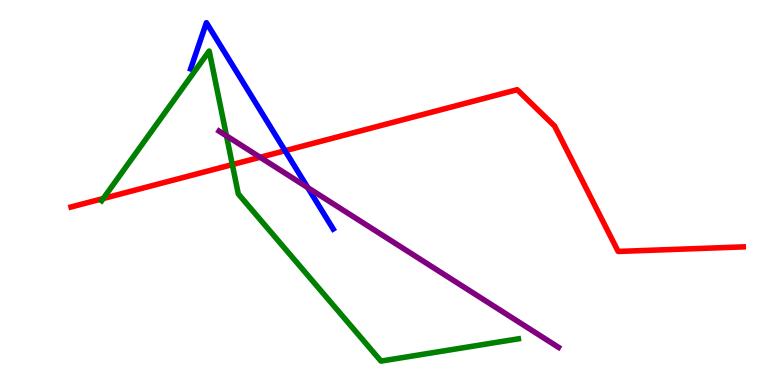[{'lines': ['blue', 'red'], 'intersections': [{'x': 3.68, 'y': 6.09}]}, {'lines': ['green', 'red'], 'intersections': [{'x': 1.33, 'y': 4.84}, {'x': 3.0, 'y': 5.73}]}, {'lines': ['purple', 'red'], 'intersections': [{'x': 3.36, 'y': 5.91}]}, {'lines': ['blue', 'green'], 'intersections': []}, {'lines': ['blue', 'purple'], 'intersections': [{'x': 3.97, 'y': 5.13}]}, {'lines': ['green', 'purple'], 'intersections': [{'x': 2.92, 'y': 6.47}]}]